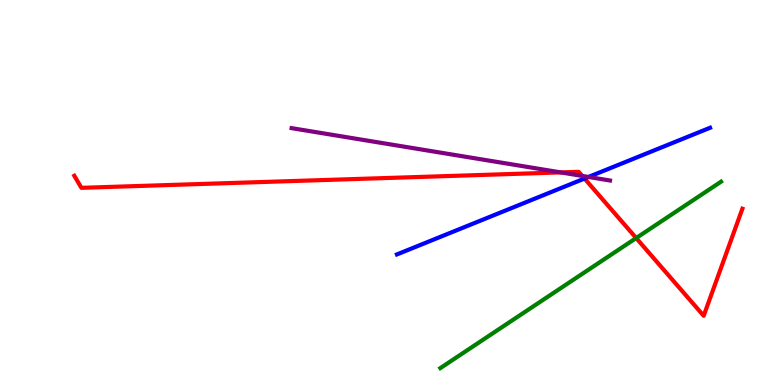[{'lines': ['blue', 'red'], 'intersections': [{'x': 7.54, 'y': 5.36}]}, {'lines': ['green', 'red'], 'intersections': [{'x': 8.21, 'y': 3.82}]}, {'lines': ['purple', 'red'], 'intersections': [{'x': 7.24, 'y': 5.52}, {'x': 7.51, 'y': 5.43}]}, {'lines': ['blue', 'green'], 'intersections': []}, {'lines': ['blue', 'purple'], 'intersections': [{'x': 7.59, 'y': 5.4}]}, {'lines': ['green', 'purple'], 'intersections': []}]